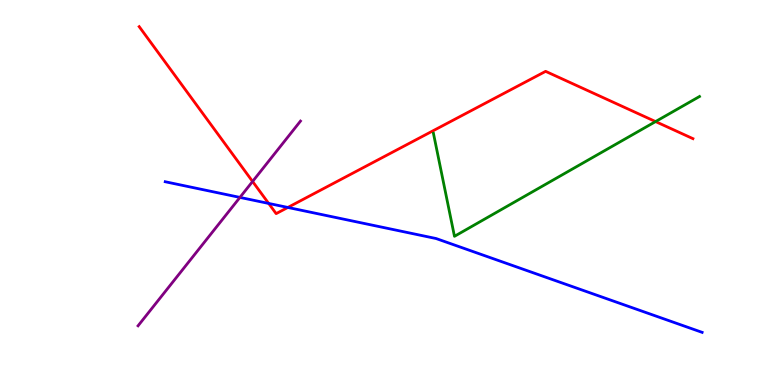[{'lines': ['blue', 'red'], 'intersections': [{'x': 3.47, 'y': 4.72}, {'x': 3.71, 'y': 4.61}]}, {'lines': ['green', 'red'], 'intersections': [{'x': 8.46, 'y': 6.84}]}, {'lines': ['purple', 'red'], 'intersections': [{'x': 3.26, 'y': 5.29}]}, {'lines': ['blue', 'green'], 'intersections': []}, {'lines': ['blue', 'purple'], 'intersections': [{'x': 3.1, 'y': 4.87}]}, {'lines': ['green', 'purple'], 'intersections': []}]